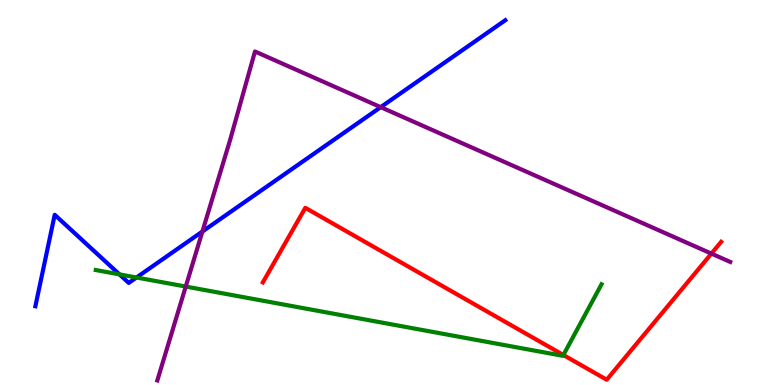[{'lines': ['blue', 'red'], 'intersections': []}, {'lines': ['green', 'red'], 'intersections': [{'x': 7.27, 'y': 0.779}]}, {'lines': ['purple', 'red'], 'intersections': [{'x': 9.18, 'y': 3.41}]}, {'lines': ['blue', 'green'], 'intersections': [{'x': 1.54, 'y': 2.87}, {'x': 1.76, 'y': 2.79}]}, {'lines': ['blue', 'purple'], 'intersections': [{'x': 2.61, 'y': 3.99}, {'x': 4.91, 'y': 7.22}]}, {'lines': ['green', 'purple'], 'intersections': [{'x': 2.4, 'y': 2.56}]}]